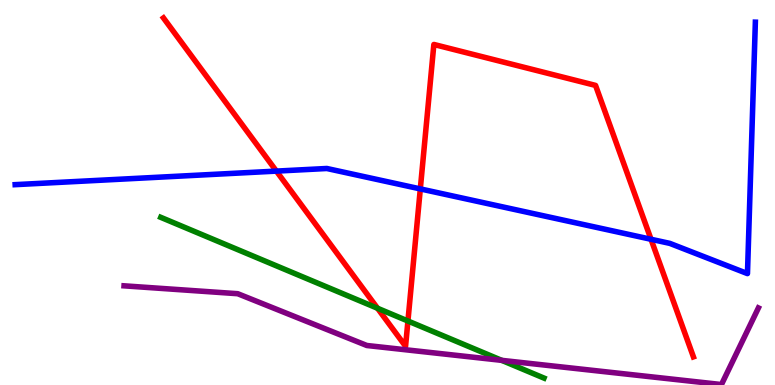[{'lines': ['blue', 'red'], 'intersections': [{'x': 3.57, 'y': 5.56}, {'x': 5.42, 'y': 5.09}, {'x': 8.4, 'y': 3.79}]}, {'lines': ['green', 'red'], 'intersections': [{'x': 4.87, 'y': 1.99}, {'x': 5.26, 'y': 1.66}]}, {'lines': ['purple', 'red'], 'intersections': []}, {'lines': ['blue', 'green'], 'intersections': []}, {'lines': ['blue', 'purple'], 'intersections': []}, {'lines': ['green', 'purple'], 'intersections': [{'x': 6.47, 'y': 0.64}]}]